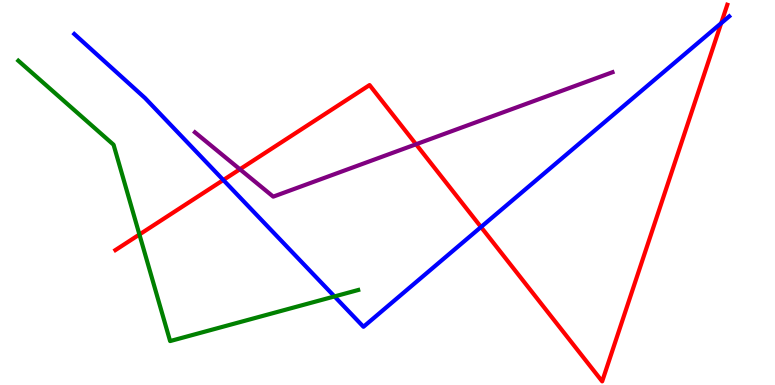[{'lines': ['blue', 'red'], 'intersections': [{'x': 2.88, 'y': 5.32}, {'x': 6.21, 'y': 4.1}, {'x': 9.31, 'y': 9.4}]}, {'lines': ['green', 'red'], 'intersections': [{'x': 1.8, 'y': 3.91}]}, {'lines': ['purple', 'red'], 'intersections': [{'x': 3.1, 'y': 5.6}, {'x': 5.37, 'y': 6.25}]}, {'lines': ['blue', 'green'], 'intersections': [{'x': 4.32, 'y': 2.3}]}, {'lines': ['blue', 'purple'], 'intersections': []}, {'lines': ['green', 'purple'], 'intersections': []}]